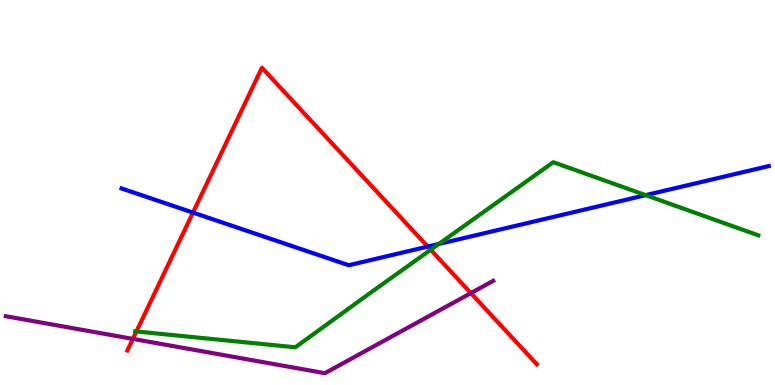[{'lines': ['blue', 'red'], 'intersections': [{'x': 2.49, 'y': 4.48}, {'x': 5.52, 'y': 3.59}]}, {'lines': ['green', 'red'], 'intersections': [{'x': 1.76, 'y': 1.39}, {'x': 5.56, 'y': 3.51}]}, {'lines': ['purple', 'red'], 'intersections': [{'x': 1.71, 'y': 1.2}, {'x': 6.08, 'y': 2.39}]}, {'lines': ['blue', 'green'], 'intersections': [{'x': 5.66, 'y': 3.66}, {'x': 8.33, 'y': 4.93}]}, {'lines': ['blue', 'purple'], 'intersections': []}, {'lines': ['green', 'purple'], 'intersections': []}]